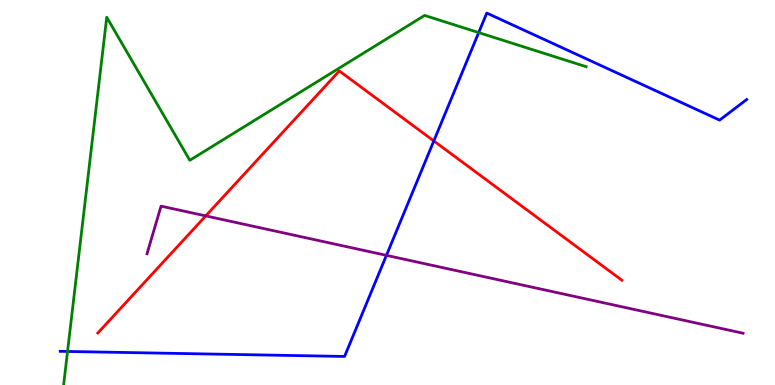[{'lines': ['blue', 'red'], 'intersections': [{'x': 5.6, 'y': 6.34}]}, {'lines': ['green', 'red'], 'intersections': []}, {'lines': ['purple', 'red'], 'intersections': [{'x': 2.65, 'y': 4.39}]}, {'lines': ['blue', 'green'], 'intersections': [{'x': 0.872, 'y': 0.871}, {'x': 6.18, 'y': 9.15}]}, {'lines': ['blue', 'purple'], 'intersections': [{'x': 4.99, 'y': 3.37}]}, {'lines': ['green', 'purple'], 'intersections': []}]